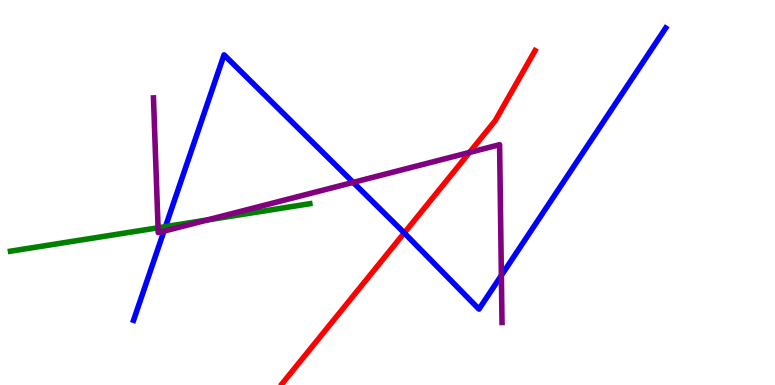[{'lines': ['blue', 'red'], 'intersections': [{'x': 5.22, 'y': 3.95}]}, {'lines': ['green', 'red'], 'intersections': []}, {'lines': ['purple', 'red'], 'intersections': [{'x': 6.06, 'y': 6.04}]}, {'lines': ['blue', 'green'], 'intersections': [{'x': 2.14, 'y': 4.11}]}, {'lines': ['blue', 'purple'], 'intersections': [{'x': 2.12, 'y': 4.0}, {'x': 4.56, 'y': 5.26}, {'x': 6.47, 'y': 2.85}]}, {'lines': ['green', 'purple'], 'intersections': [{'x': 2.04, 'y': 4.08}, {'x': 2.67, 'y': 4.29}]}]